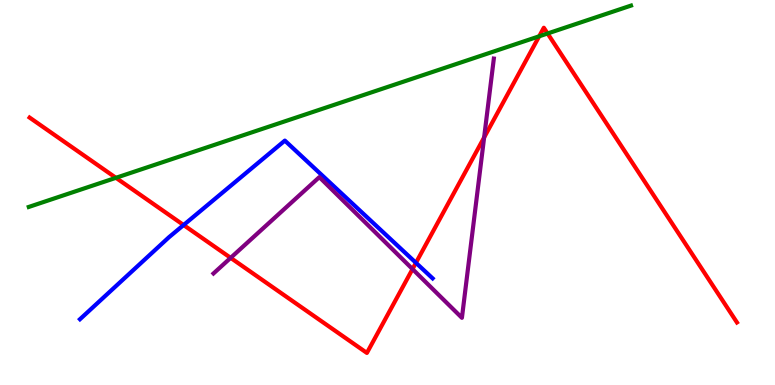[{'lines': ['blue', 'red'], 'intersections': [{'x': 2.37, 'y': 4.16}, {'x': 5.37, 'y': 3.17}]}, {'lines': ['green', 'red'], 'intersections': [{'x': 1.5, 'y': 5.38}, {'x': 6.96, 'y': 9.06}, {'x': 7.07, 'y': 9.13}]}, {'lines': ['purple', 'red'], 'intersections': [{'x': 2.98, 'y': 3.3}, {'x': 5.32, 'y': 3.01}, {'x': 6.25, 'y': 6.43}]}, {'lines': ['blue', 'green'], 'intersections': []}, {'lines': ['blue', 'purple'], 'intersections': []}, {'lines': ['green', 'purple'], 'intersections': []}]